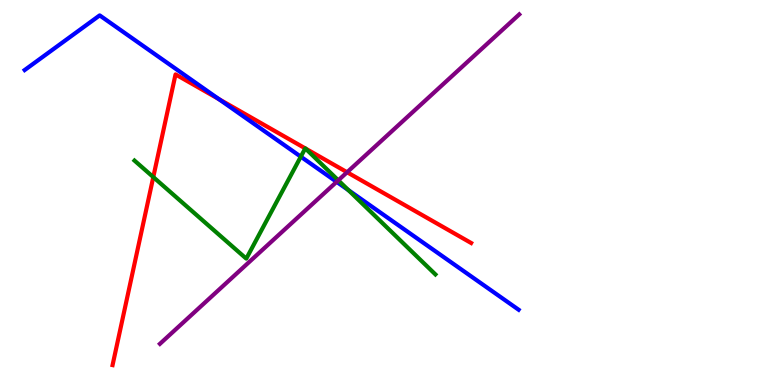[{'lines': ['blue', 'red'], 'intersections': [{'x': 2.82, 'y': 7.43}]}, {'lines': ['green', 'red'], 'intersections': [{'x': 1.98, 'y': 5.4}, {'x': 3.94, 'y': 6.15}, {'x': 3.94, 'y': 6.14}]}, {'lines': ['purple', 'red'], 'intersections': [{'x': 4.48, 'y': 5.53}]}, {'lines': ['blue', 'green'], 'intersections': [{'x': 3.88, 'y': 5.93}, {'x': 4.5, 'y': 5.06}]}, {'lines': ['blue', 'purple'], 'intersections': [{'x': 4.34, 'y': 5.28}]}, {'lines': ['green', 'purple'], 'intersections': [{'x': 4.37, 'y': 5.32}]}]